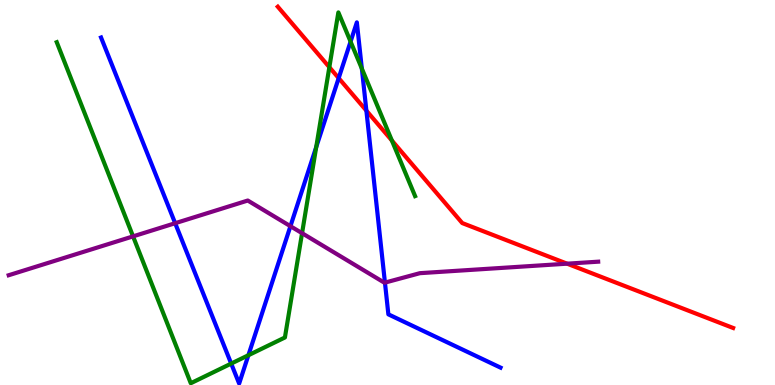[{'lines': ['blue', 'red'], 'intersections': [{'x': 4.37, 'y': 7.97}, {'x': 4.73, 'y': 7.13}]}, {'lines': ['green', 'red'], 'intersections': [{'x': 4.25, 'y': 8.25}, {'x': 5.06, 'y': 6.35}]}, {'lines': ['purple', 'red'], 'intersections': [{'x': 7.32, 'y': 3.15}]}, {'lines': ['blue', 'green'], 'intersections': [{'x': 2.98, 'y': 0.556}, {'x': 3.21, 'y': 0.773}, {'x': 4.08, 'y': 6.18}, {'x': 4.52, 'y': 8.92}, {'x': 4.67, 'y': 8.22}]}, {'lines': ['blue', 'purple'], 'intersections': [{'x': 2.26, 'y': 4.2}, {'x': 3.75, 'y': 4.12}, {'x': 4.97, 'y': 2.66}]}, {'lines': ['green', 'purple'], 'intersections': [{'x': 1.72, 'y': 3.86}, {'x': 3.9, 'y': 3.94}]}]